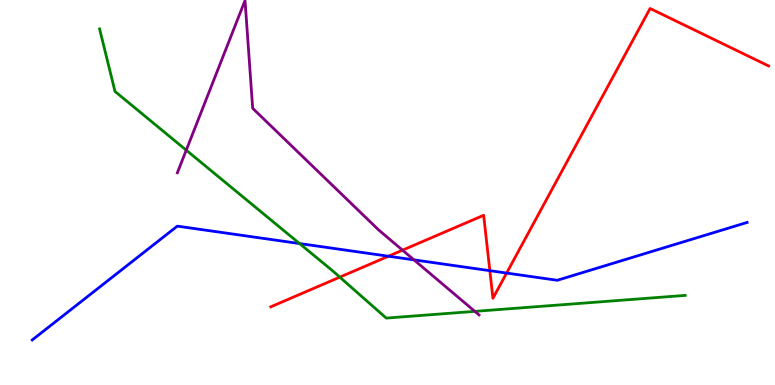[{'lines': ['blue', 'red'], 'intersections': [{'x': 5.01, 'y': 3.34}, {'x': 6.32, 'y': 2.97}, {'x': 6.54, 'y': 2.91}]}, {'lines': ['green', 'red'], 'intersections': [{'x': 4.38, 'y': 2.8}]}, {'lines': ['purple', 'red'], 'intersections': [{'x': 5.19, 'y': 3.5}]}, {'lines': ['blue', 'green'], 'intersections': [{'x': 3.87, 'y': 3.67}]}, {'lines': ['blue', 'purple'], 'intersections': [{'x': 5.34, 'y': 3.25}]}, {'lines': ['green', 'purple'], 'intersections': [{'x': 2.4, 'y': 6.1}, {'x': 6.13, 'y': 1.91}]}]